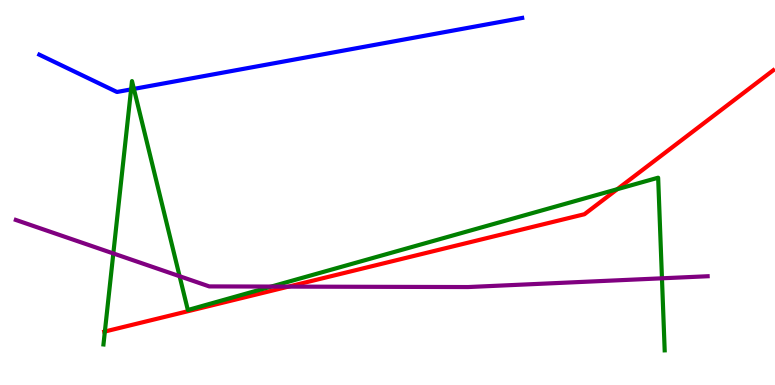[{'lines': ['blue', 'red'], 'intersections': []}, {'lines': ['green', 'red'], 'intersections': [{'x': 1.35, 'y': 1.39}, {'x': 7.96, 'y': 5.09}]}, {'lines': ['purple', 'red'], 'intersections': [{'x': 3.72, 'y': 2.56}]}, {'lines': ['blue', 'green'], 'intersections': [{'x': 1.69, 'y': 7.68}, {'x': 1.73, 'y': 7.69}]}, {'lines': ['blue', 'purple'], 'intersections': []}, {'lines': ['green', 'purple'], 'intersections': [{'x': 1.46, 'y': 3.42}, {'x': 2.32, 'y': 2.83}, {'x': 3.5, 'y': 2.56}, {'x': 8.54, 'y': 2.77}]}]